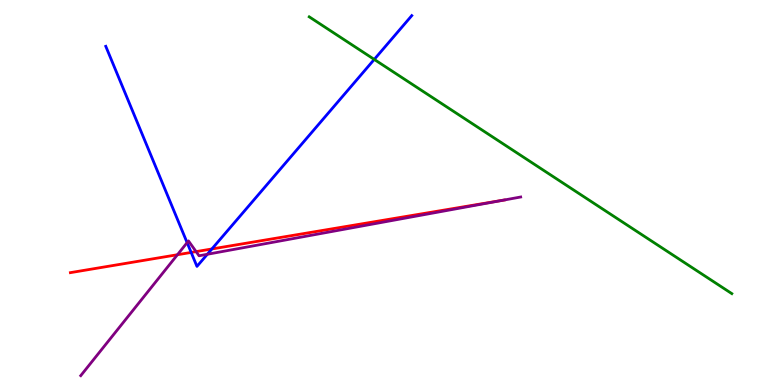[{'lines': ['blue', 'red'], 'intersections': [{'x': 2.47, 'y': 3.44}, {'x': 2.73, 'y': 3.53}]}, {'lines': ['green', 'red'], 'intersections': []}, {'lines': ['purple', 'red'], 'intersections': [{'x': 2.29, 'y': 3.38}, {'x': 2.53, 'y': 3.46}, {'x': 6.5, 'y': 4.8}]}, {'lines': ['blue', 'green'], 'intersections': [{'x': 4.83, 'y': 8.46}]}, {'lines': ['blue', 'purple'], 'intersections': [{'x': 2.41, 'y': 3.7}, {'x': 2.68, 'y': 3.4}]}, {'lines': ['green', 'purple'], 'intersections': []}]